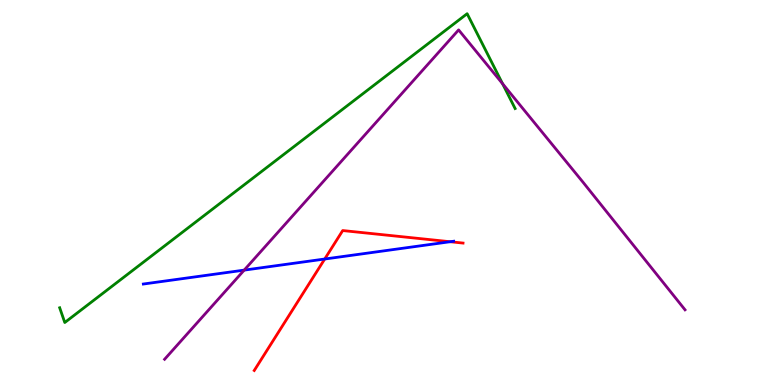[{'lines': ['blue', 'red'], 'intersections': [{'x': 4.19, 'y': 3.27}, {'x': 5.81, 'y': 3.72}]}, {'lines': ['green', 'red'], 'intersections': []}, {'lines': ['purple', 'red'], 'intersections': []}, {'lines': ['blue', 'green'], 'intersections': []}, {'lines': ['blue', 'purple'], 'intersections': [{'x': 3.15, 'y': 2.98}]}, {'lines': ['green', 'purple'], 'intersections': [{'x': 6.48, 'y': 7.83}]}]